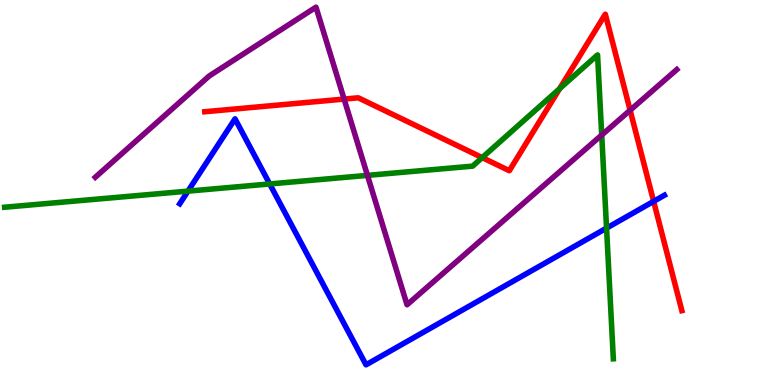[{'lines': ['blue', 'red'], 'intersections': [{'x': 8.43, 'y': 4.77}]}, {'lines': ['green', 'red'], 'intersections': [{'x': 6.22, 'y': 5.91}, {'x': 7.22, 'y': 7.7}]}, {'lines': ['purple', 'red'], 'intersections': [{'x': 4.44, 'y': 7.43}, {'x': 8.13, 'y': 7.14}]}, {'lines': ['blue', 'green'], 'intersections': [{'x': 2.43, 'y': 5.04}, {'x': 3.48, 'y': 5.22}, {'x': 7.83, 'y': 4.07}]}, {'lines': ['blue', 'purple'], 'intersections': []}, {'lines': ['green', 'purple'], 'intersections': [{'x': 4.74, 'y': 5.44}, {'x': 7.76, 'y': 6.49}]}]